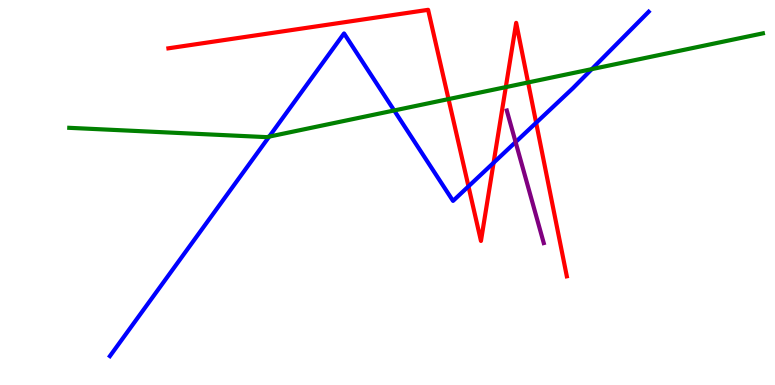[{'lines': ['blue', 'red'], 'intersections': [{'x': 6.04, 'y': 5.16}, {'x': 6.37, 'y': 5.77}, {'x': 6.92, 'y': 6.81}]}, {'lines': ['green', 'red'], 'intersections': [{'x': 5.79, 'y': 7.43}, {'x': 6.53, 'y': 7.74}, {'x': 6.81, 'y': 7.86}]}, {'lines': ['purple', 'red'], 'intersections': []}, {'lines': ['blue', 'green'], 'intersections': [{'x': 3.47, 'y': 6.45}, {'x': 5.09, 'y': 7.13}, {'x': 7.64, 'y': 8.2}]}, {'lines': ['blue', 'purple'], 'intersections': [{'x': 6.65, 'y': 6.31}]}, {'lines': ['green', 'purple'], 'intersections': []}]